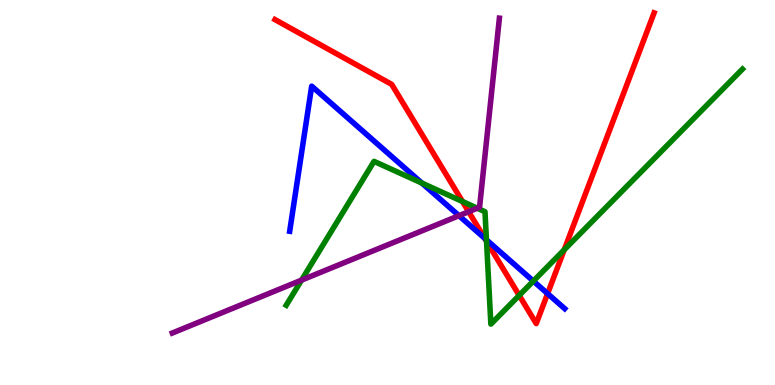[{'lines': ['blue', 'red'], 'intersections': [{'x': 6.25, 'y': 3.81}, {'x': 7.07, 'y': 2.37}]}, {'lines': ['green', 'red'], 'intersections': [{'x': 5.97, 'y': 4.77}, {'x': 6.28, 'y': 3.73}, {'x': 6.7, 'y': 2.33}, {'x': 7.28, 'y': 3.51}]}, {'lines': ['purple', 'red'], 'intersections': [{'x': 6.05, 'y': 4.5}]}, {'lines': ['blue', 'green'], 'intersections': [{'x': 5.44, 'y': 5.24}, {'x': 6.28, 'y': 3.77}, {'x': 6.88, 'y': 2.7}]}, {'lines': ['blue', 'purple'], 'intersections': [{'x': 5.92, 'y': 4.4}]}, {'lines': ['green', 'purple'], 'intersections': [{'x': 3.89, 'y': 2.72}, {'x': 6.16, 'y': 4.59}]}]